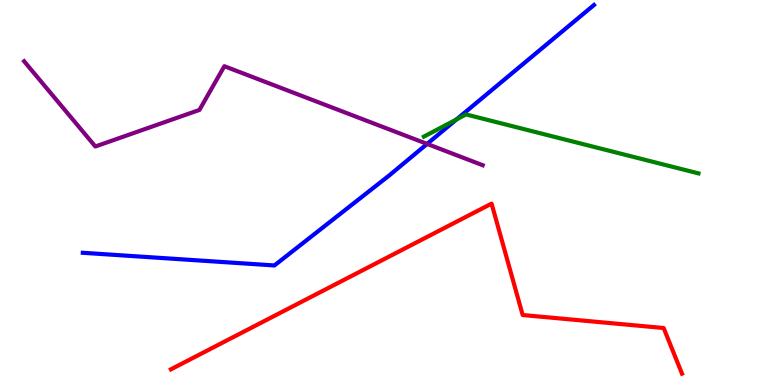[{'lines': ['blue', 'red'], 'intersections': []}, {'lines': ['green', 'red'], 'intersections': []}, {'lines': ['purple', 'red'], 'intersections': []}, {'lines': ['blue', 'green'], 'intersections': [{'x': 5.89, 'y': 6.9}]}, {'lines': ['blue', 'purple'], 'intersections': [{'x': 5.51, 'y': 6.26}]}, {'lines': ['green', 'purple'], 'intersections': []}]